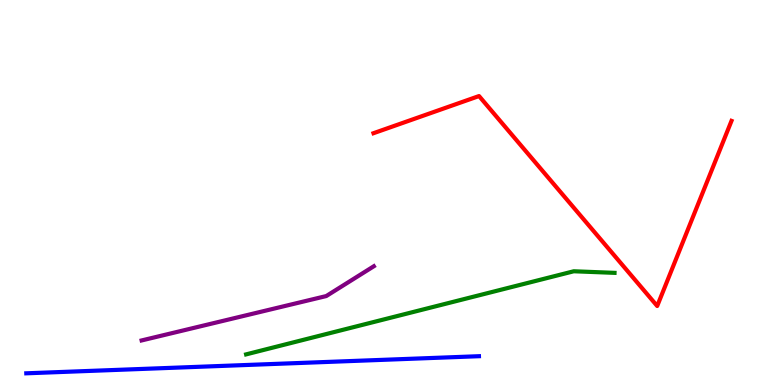[{'lines': ['blue', 'red'], 'intersections': []}, {'lines': ['green', 'red'], 'intersections': []}, {'lines': ['purple', 'red'], 'intersections': []}, {'lines': ['blue', 'green'], 'intersections': []}, {'lines': ['blue', 'purple'], 'intersections': []}, {'lines': ['green', 'purple'], 'intersections': []}]